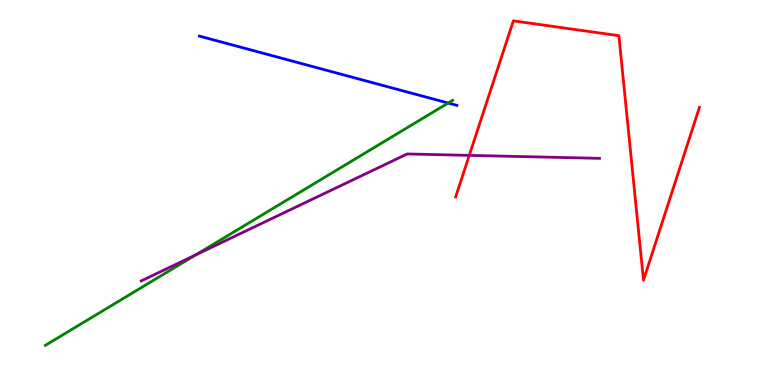[{'lines': ['blue', 'red'], 'intersections': []}, {'lines': ['green', 'red'], 'intersections': []}, {'lines': ['purple', 'red'], 'intersections': [{'x': 6.06, 'y': 5.96}]}, {'lines': ['blue', 'green'], 'intersections': [{'x': 5.78, 'y': 7.32}]}, {'lines': ['blue', 'purple'], 'intersections': []}, {'lines': ['green', 'purple'], 'intersections': [{'x': 2.53, 'y': 3.38}]}]